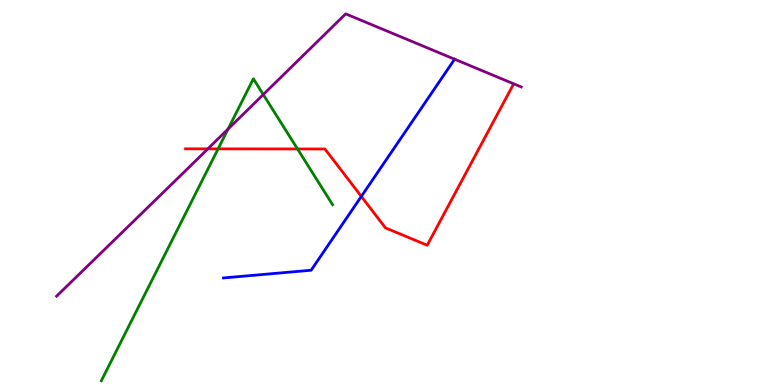[{'lines': ['blue', 'red'], 'intersections': [{'x': 4.66, 'y': 4.9}]}, {'lines': ['green', 'red'], 'intersections': [{'x': 2.81, 'y': 6.13}, {'x': 3.84, 'y': 6.13}]}, {'lines': ['purple', 'red'], 'intersections': [{'x': 2.68, 'y': 6.13}]}, {'lines': ['blue', 'green'], 'intersections': []}, {'lines': ['blue', 'purple'], 'intersections': []}, {'lines': ['green', 'purple'], 'intersections': [{'x': 2.94, 'y': 6.65}, {'x': 3.4, 'y': 7.54}]}]